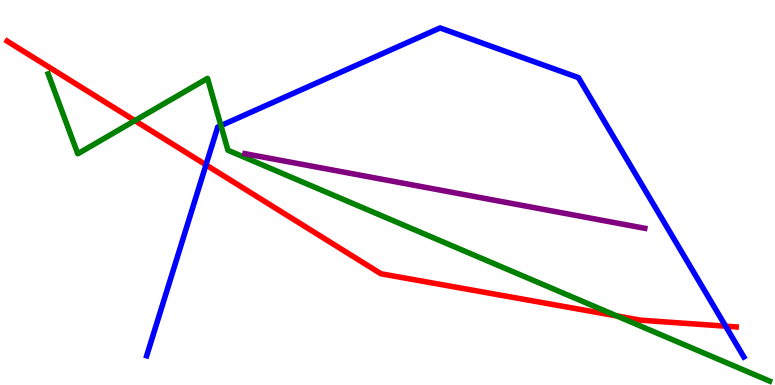[{'lines': ['blue', 'red'], 'intersections': [{'x': 2.66, 'y': 5.72}, {'x': 9.36, 'y': 1.53}]}, {'lines': ['green', 'red'], 'intersections': [{'x': 1.74, 'y': 6.87}, {'x': 7.96, 'y': 1.79}]}, {'lines': ['purple', 'red'], 'intersections': []}, {'lines': ['blue', 'green'], 'intersections': [{'x': 2.85, 'y': 6.74}]}, {'lines': ['blue', 'purple'], 'intersections': []}, {'lines': ['green', 'purple'], 'intersections': []}]